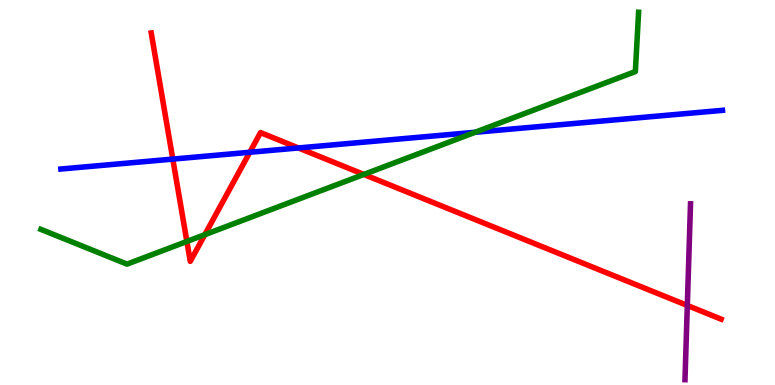[{'lines': ['blue', 'red'], 'intersections': [{'x': 2.23, 'y': 5.87}, {'x': 3.22, 'y': 6.05}, {'x': 3.85, 'y': 6.16}]}, {'lines': ['green', 'red'], 'intersections': [{'x': 2.41, 'y': 3.73}, {'x': 2.64, 'y': 3.91}, {'x': 4.69, 'y': 5.47}]}, {'lines': ['purple', 'red'], 'intersections': [{'x': 8.87, 'y': 2.07}]}, {'lines': ['blue', 'green'], 'intersections': [{'x': 6.13, 'y': 6.56}]}, {'lines': ['blue', 'purple'], 'intersections': []}, {'lines': ['green', 'purple'], 'intersections': []}]